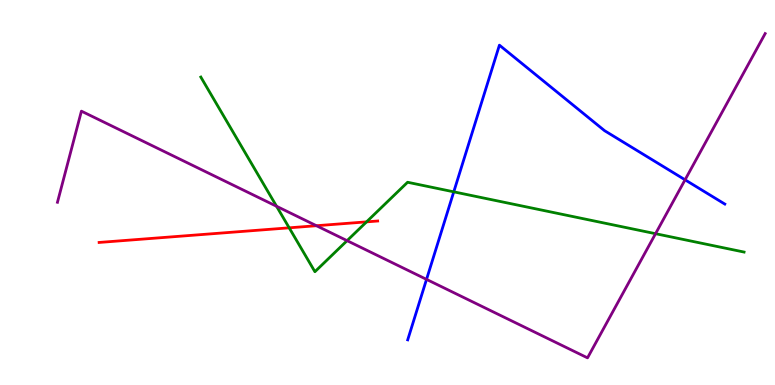[{'lines': ['blue', 'red'], 'intersections': []}, {'lines': ['green', 'red'], 'intersections': [{'x': 3.73, 'y': 4.08}, {'x': 4.73, 'y': 4.24}]}, {'lines': ['purple', 'red'], 'intersections': [{'x': 4.08, 'y': 4.14}]}, {'lines': ['blue', 'green'], 'intersections': [{'x': 5.86, 'y': 5.02}]}, {'lines': ['blue', 'purple'], 'intersections': [{'x': 5.5, 'y': 2.74}, {'x': 8.84, 'y': 5.33}]}, {'lines': ['green', 'purple'], 'intersections': [{'x': 3.57, 'y': 4.64}, {'x': 4.48, 'y': 3.75}, {'x': 8.46, 'y': 3.93}]}]